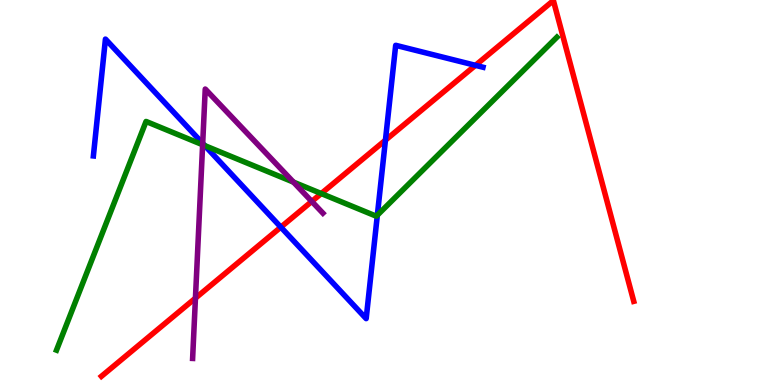[{'lines': ['blue', 'red'], 'intersections': [{'x': 3.62, 'y': 4.1}, {'x': 4.97, 'y': 6.36}, {'x': 6.14, 'y': 8.3}]}, {'lines': ['green', 'red'], 'intersections': [{'x': 4.15, 'y': 4.97}]}, {'lines': ['purple', 'red'], 'intersections': [{'x': 2.52, 'y': 2.26}, {'x': 4.02, 'y': 4.77}]}, {'lines': ['blue', 'green'], 'intersections': [{'x': 2.64, 'y': 6.22}, {'x': 4.87, 'y': 4.41}]}, {'lines': ['blue', 'purple'], 'intersections': [{'x': 2.62, 'y': 6.28}]}, {'lines': ['green', 'purple'], 'intersections': [{'x': 2.61, 'y': 6.24}, {'x': 3.79, 'y': 5.27}]}]